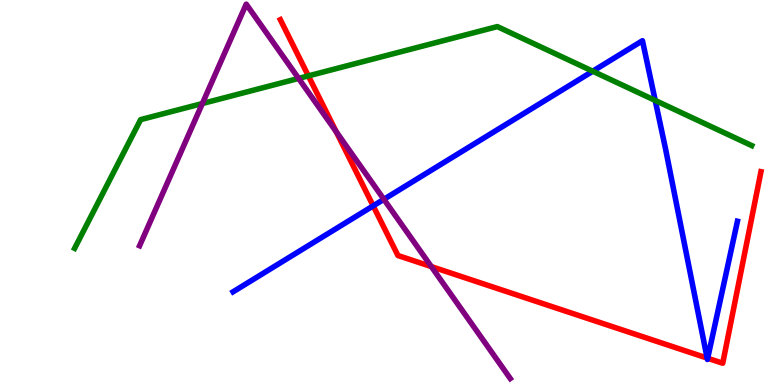[{'lines': ['blue', 'red'], 'intersections': [{'x': 4.82, 'y': 4.65}, {'x': 9.12, 'y': 0.699}, {'x': 9.13, 'y': 0.695}]}, {'lines': ['green', 'red'], 'intersections': [{'x': 3.98, 'y': 8.03}]}, {'lines': ['purple', 'red'], 'intersections': [{'x': 4.34, 'y': 6.58}, {'x': 5.57, 'y': 3.08}]}, {'lines': ['blue', 'green'], 'intersections': [{'x': 7.65, 'y': 8.15}, {'x': 8.45, 'y': 7.39}]}, {'lines': ['blue', 'purple'], 'intersections': [{'x': 4.95, 'y': 4.82}]}, {'lines': ['green', 'purple'], 'intersections': [{'x': 2.61, 'y': 7.31}, {'x': 3.85, 'y': 7.96}]}]